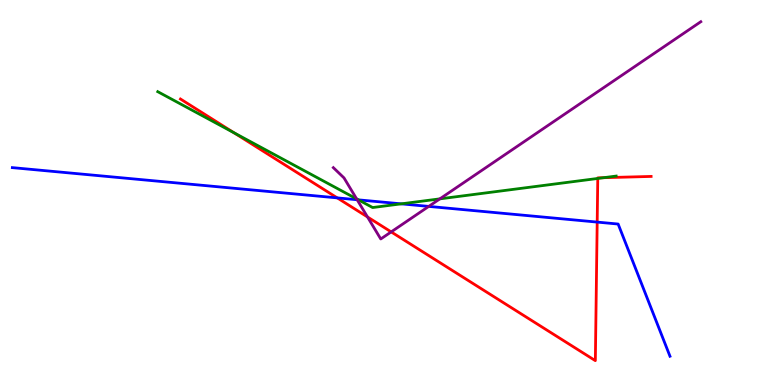[{'lines': ['blue', 'red'], 'intersections': [{'x': 4.35, 'y': 4.86}, {'x': 7.71, 'y': 4.23}]}, {'lines': ['green', 'red'], 'intersections': [{'x': 3.02, 'y': 6.55}, {'x': 7.71, 'y': 5.36}, {'x': 7.79, 'y': 5.38}]}, {'lines': ['purple', 'red'], 'intersections': [{'x': 4.74, 'y': 4.36}, {'x': 5.05, 'y': 3.98}]}, {'lines': ['blue', 'green'], 'intersections': [{'x': 4.62, 'y': 4.81}, {'x': 5.18, 'y': 4.71}]}, {'lines': ['blue', 'purple'], 'intersections': [{'x': 4.61, 'y': 4.81}, {'x': 5.53, 'y': 4.64}]}, {'lines': ['green', 'purple'], 'intersections': [{'x': 4.6, 'y': 4.83}, {'x': 5.68, 'y': 4.83}]}]